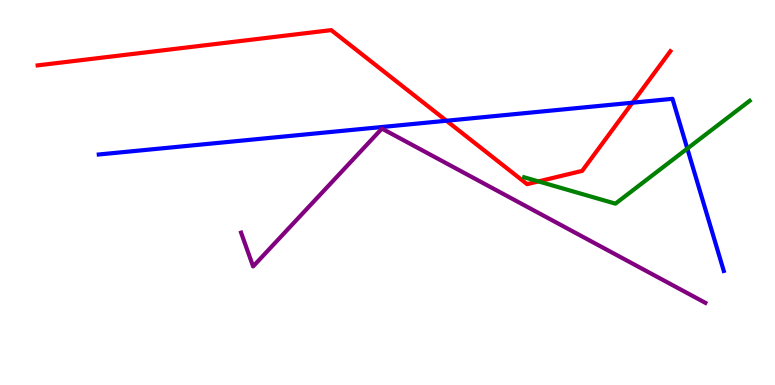[{'lines': ['blue', 'red'], 'intersections': [{'x': 5.76, 'y': 6.86}, {'x': 8.16, 'y': 7.33}]}, {'lines': ['green', 'red'], 'intersections': [{'x': 6.95, 'y': 5.29}]}, {'lines': ['purple', 'red'], 'intersections': []}, {'lines': ['blue', 'green'], 'intersections': [{'x': 8.87, 'y': 6.14}]}, {'lines': ['blue', 'purple'], 'intersections': []}, {'lines': ['green', 'purple'], 'intersections': []}]